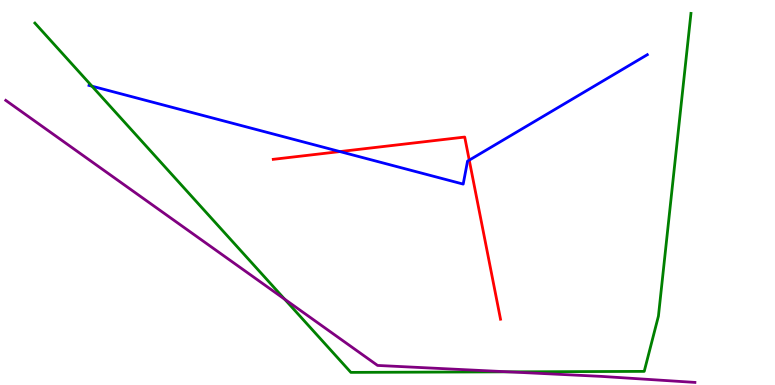[{'lines': ['blue', 'red'], 'intersections': [{'x': 4.39, 'y': 6.06}, {'x': 6.05, 'y': 5.84}]}, {'lines': ['green', 'red'], 'intersections': []}, {'lines': ['purple', 'red'], 'intersections': []}, {'lines': ['blue', 'green'], 'intersections': [{'x': 1.19, 'y': 7.76}]}, {'lines': ['blue', 'purple'], 'intersections': []}, {'lines': ['green', 'purple'], 'intersections': [{'x': 3.67, 'y': 2.23}, {'x': 6.56, 'y': 0.342}]}]